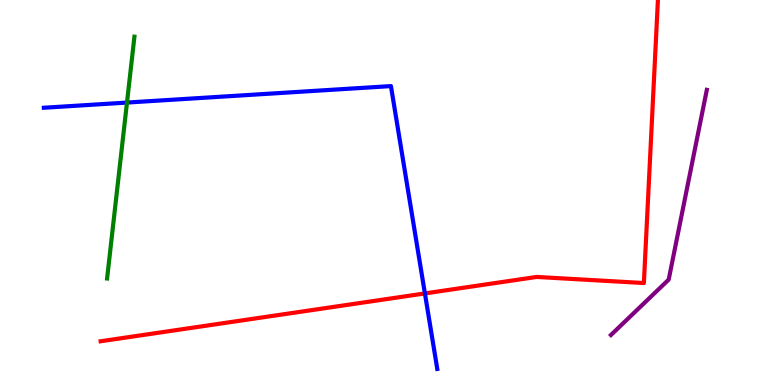[{'lines': ['blue', 'red'], 'intersections': [{'x': 5.48, 'y': 2.38}]}, {'lines': ['green', 'red'], 'intersections': []}, {'lines': ['purple', 'red'], 'intersections': []}, {'lines': ['blue', 'green'], 'intersections': [{'x': 1.64, 'y': 7.34}]}, {'lines': ['blue', 'purple'], 'intersections': []}, {'lines': ['green', 'purple'], 'intersections': []}]